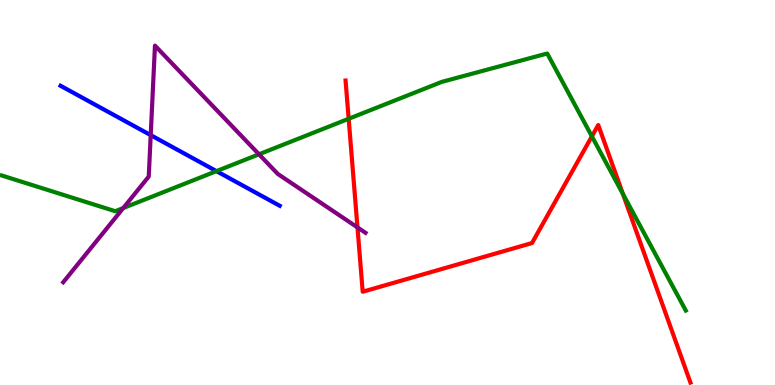[{'lines': ['blue', 'red'], 'intersections': []}, {'lines': ['green', 'red'], 'intersections': [{'x': 4.5, 'y': 6.91}, {'x': 7.64, 'y': 6.46}, {'x': 8.04, 'y': 4.96}]}, {'lines': ['purple', 'red'], 'intersections': [{'x': 4.61, 'y': 4.09}]}, {'lines': ['blue', 'green'], 'intersections': [{'x': 2.79, 'y': 5.55}]}, {'lines': ['blue', 'purple'], 'intersections': [{'x': 1.94, 'y': 6.49}]}, {'lines': ['green', 'purple'], 'intersections': [{'x': 1.59, 'y': 4.6}, {'x': 3.34, 'y': 5.99}]}]